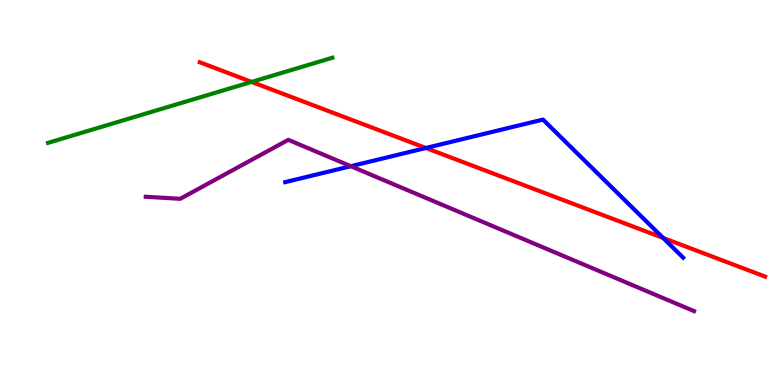[{'lines': ['blue', 'red'], 'intersections': [{'x': 5.5, 'y': 6.16}, {'x': 8.56, 'y': 3.82}]}, {'lines': ['green', 'red'], 'intersections': [{'x': 3.25, 'y': 7.87}]}, {'lines': ['purple', 'red'], 'intersections': []}, {'lines': ['blue', 'green'], 'intersections': []}, {'lines': ['blue', 'purple'], 'intersections': [{'x': 4.53, 'y': 5.68}]}, {'lines': ['green', 'purple'], 'intersections': []}]